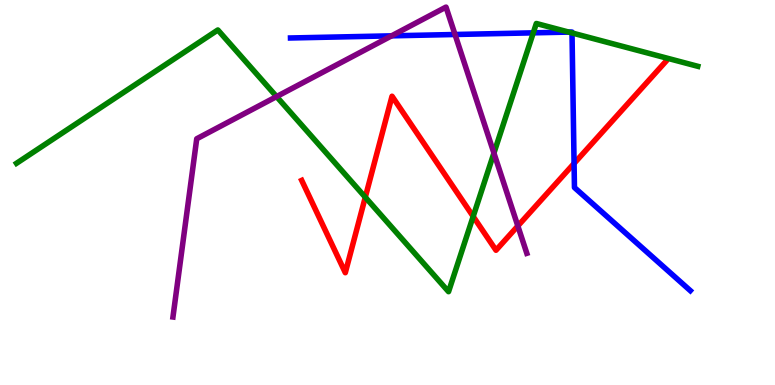[{'lines': ['blue', 'red'], 'intersections': [{'x': 7.41, 'y': 5.75}]}, {'lines': ['green', 'red'], 'intersections': [{'x': 4.71, 'y': 4.88}, {'x': 6.11, 'y': 4.38}]}, {'lines': ['purple', 'red'], 'intersections': [{'x': 6.68, 'y': 4.13}]}, {'lines': ['blue', 'green'], 'intersections': [{'x': 6.88, 'y': 9.15}, {'x': 7.34, 'y': 9.17}, {'x': 7.38, 'y': 9.14}]}, {'lines': ['blue', 'purple'], 'intersections': [{'x': 5.05, 'y': 9.07}, {'x': 5.87, 'y': 9.1}]}, {'lines': ['green', 'purple'], 'intersections': [{'x': 3.57, 'y': 7.49}, {'x': 6.37, 'y': 6.02}]}]